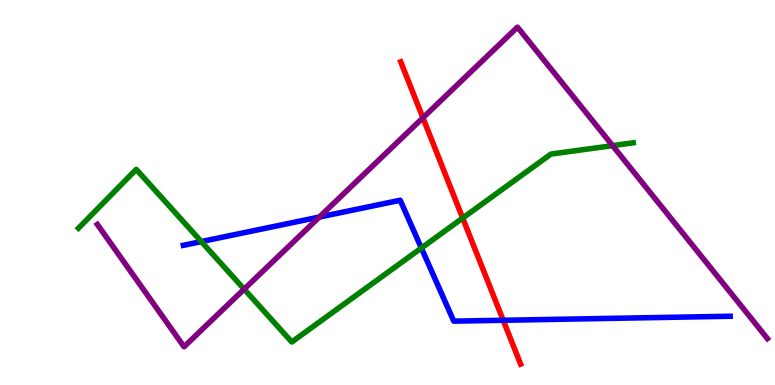[{'lines': ['blue', 'red'], 'intersections': [{'x': 6.49, 'y': 1.68}]}, {'lines': ['green', 'red'], 'intersections': [{'x': 5.97, 'y': 4.34}]}, {'lines': ['purple', 'red'], 'intersections': [{'x': 5.46, 'y': 6.94}]}, {'lines': ['blue', 'green'], 'intersections': [{'x': 2.6, 'y': 3.73}, {'x': 5.44, 'y': 3.56}]}, {'lines': ['blue', 'purple'], 'intersections': [{'x': 4.12, 'y': 4.36}]}, {'lines': ['green', 'purple'], 'intersections': [{'x': 3.15, 'y': 2.49}, {'x': 7.9, 'y': 6.22}]}]